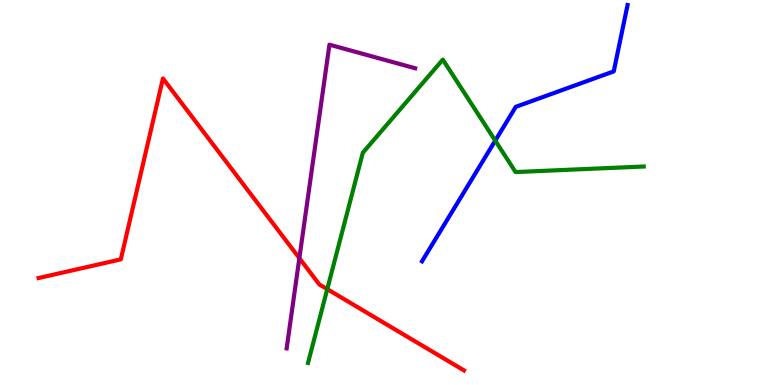[{'lines': ['blue', 'red'], 'intersections': []}, {'lines': ['green', 'red'], 'intersections': [{'x': 4.22, 'y': 2.49}]}, {'lines': ['purple', 'red'], 'intersections': [{'x': 3.86, 'y': 3.29}]}, {'lines': ['blue', 'green'], 'intersections': [{'x': 6.39, 'y': 6.35}]}, {'lines': ['blue', 'purple'], 'intersections': []}, {'lines': ['green', 'purple'], 'intersections': []}]